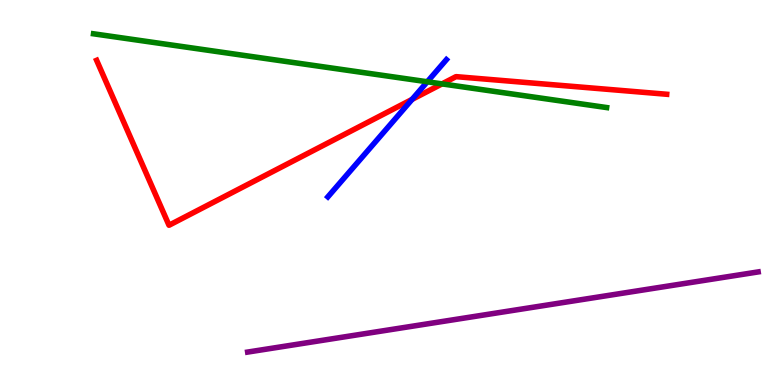[{'lines': ['blue', 'red'], 'intersections': [{'x': 5.32, 'y': 7.42}]}, {'lines': ['green', 'red'], 'intersections': [{'x': 5.7, 'y': 7.82}]}, {'lines': ['purple', 'red'], 'intersections': []}, {'lines': ['blue', 'green'], 'intersections': [{'x': 5.51, 'y': 7.88}]}, {'lines': ['blue', 'purple'], 'intersections': []}, {'lines': ['green', 'purple'], 'intersections': []}]